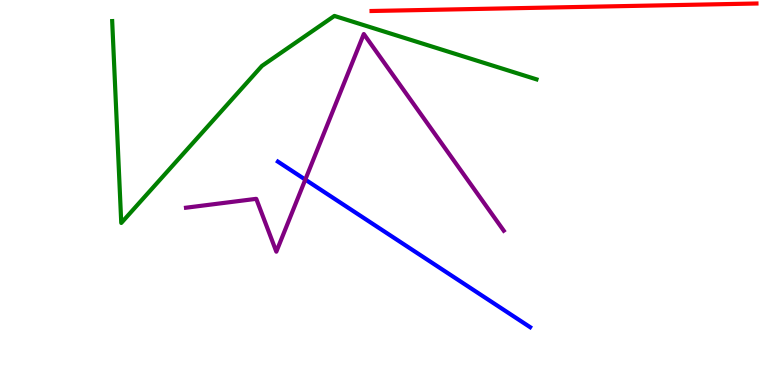[{'lines': ['blue', 'red'], 'intersections': []}, {'lines': ['green', 'red'], 'intersections': []}, {'lines': ['purple', 'red'], 'intersections': []}, {'lines': ['blue', 'green'], 'intersections': []}, {'lines': ['blue', 'purple'], 'intersections': [{'x': 3.94, 'y': 5.33}]}, {'lines': ['green', 'purple'], 'intersections': []}]